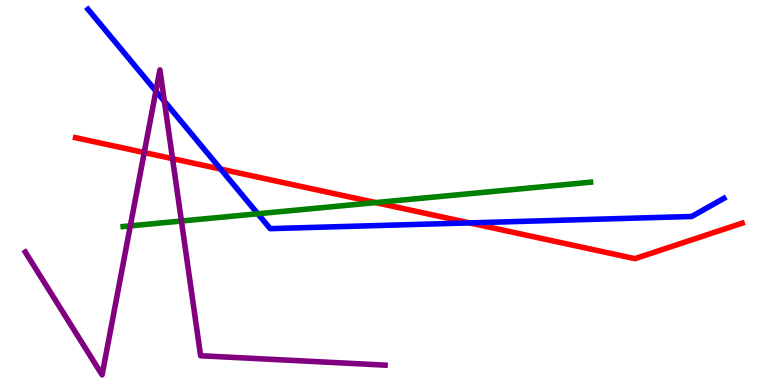[{'lines': ['blue', 'red'], 'intersections': [{'x': 2.85, 'y': 5.61}, {'x': 6.06, 'y': 4.21}]}, {'lines': ['green', 'red'], 'intersections': [{'x': 4.85, 'y': 4.74}]}, {'lines': ['purple', 'red'], 'intersections': [{'x': 1.86, 'y': 6.04}, {'x': 2.23, 'y': 5.88}]}, {'lines': ['blue', 'green'], 'intersections': [{'x': 3.33, 'y': 4.45}]}, {'lines': ['blue', 'purple'], 'intersections': [{'x': 2.01, 'y': 7.64}, {'x': 2.12, 'y': 7.37}]}, {'lines': ['green', 'purple'], 'intersections': [{'x': 1.68, 'y': 4.13}, {'x': 2.34, 'y': 4.26}]}]